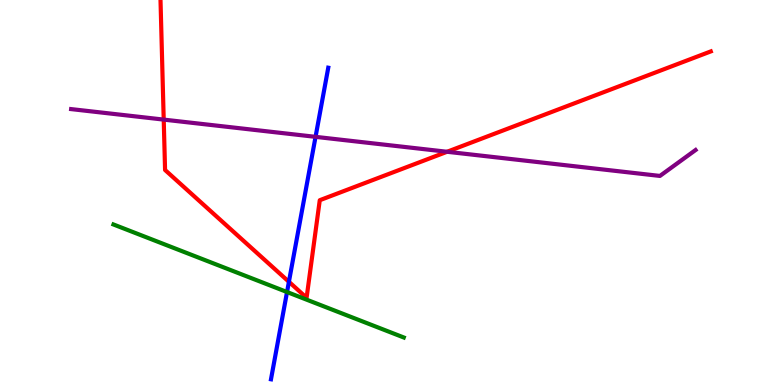[{'lines': ['blue', 'red'], 'intersections': [{'x': 3.73, 'y': 2.68}]}, {'lines': ['green', 'red'], 'intersections': []}, {'lines': ['purple', 'red'], 'intersections': [{'x': 2.11, 'y': 6.89}, {'x': 5.77, 'y': 6.06}]}, {'lines': ['blue', 'green'], 'intersections': [{'x': 3.7, 'y': 2.41}]}, {'lines': ['blue', 'purple'], 'intersections': [{'x': 4.07, 'y': 6.45}]}, {'lines': ['green', 'purple'], 'intersections': []}]